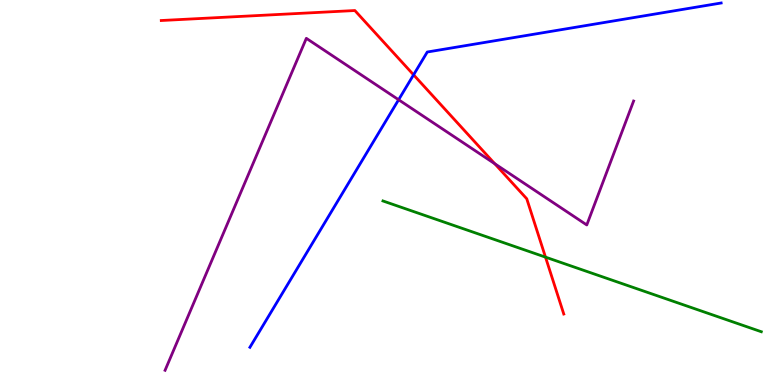[{'lines': ['blue', 'red'], 'intersections': [{'x': 5.34, 'y': 8.06}]}, {'lines': ['green', 'red'], 'intersections': [{'x': 7.04, 'y': 3.32}]}, {'lines': ['purple', 'red'], 'intersections': [{'x': 6.38, 'y': 5.75}]}, {'lines': ['blue', 'green'], 'intersections': []}, {'lines': ['blue', 'purple'], 'intersections': [{'x': 5.14, 'y': 7.41}]}, {'lines': ['green', 'purple'], 'intersections': []}]